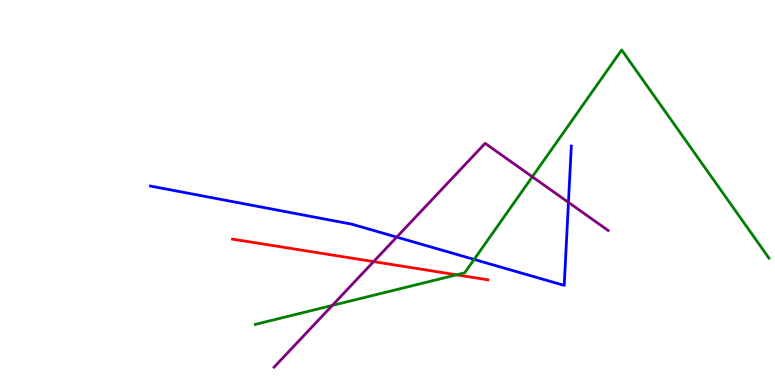[{'lines': ['blue', 'red'], 'intersections': []}, {'lines': ['green', 'red'], 'intersections': [{'x': 5.89, 'y': 2.86}]}, {'lines': ['purple', 'red'], 'intersections': [{'x': 4.82, 'y': 3.2}]}, {'lines': ['blue', 'green'], 'intersections': [{'x': 6.12, 'y': 3.26}]}, {'lines': ['blue', 'purple'], 'intersections': [{'x': 5.12, 'y': 3.84}, {'x': 7.33, 'y': 4.74}]}, {'lines': ['green', 'purple'], 'intersections': [{'x': 4.29, 'y': 2.07}, {'x': 6.87, 'y': 5.41}]}]